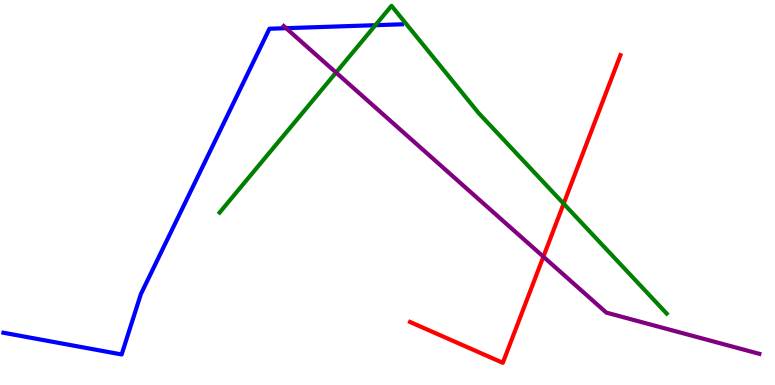[{'lines': ['blue', 'red'], 'intersections': []}, {'lines': ['green', 'red'], 'intersections': [{'x': 7.27, 'y': 4.71}]}, {'lines': ['purple', 'red'], 'intersections': [{'x': 7.01, 'y': 3.33}]}, {'lines': ['blue', 'green'], 'intersections': [{'x': 4.84, 'y': 9.35}]}, {'lines': ['blue', 'purple'], 'intersections': [{'x': 3.69, 'y': 9.27}]}, {'lines': ['green', 'purple'], 'intersections': [{'x': 4.34, 'y': 8.12}]}]